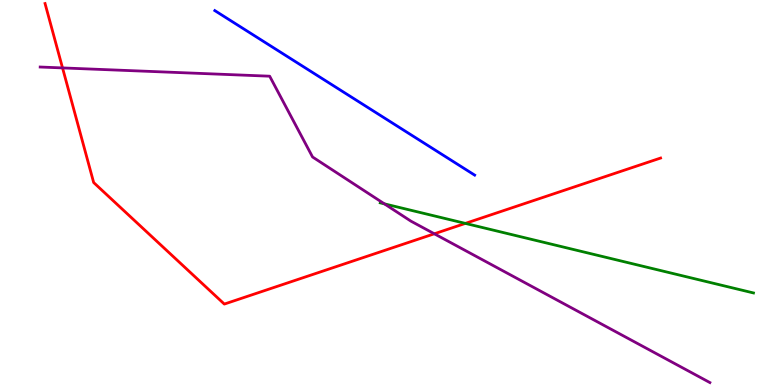[{'lines': ['blue', 'red'], 'intersections': []}, {'lines': ['green', 'red'], 'intersections': [{'x': 6.0, 'y': 4.2}]}, {'lines': ['purple', 'red'], 'intersections': [{'x': 0.807, 'y': 8.24}, {'x': 5.6, 'y': 3.93}]}, {'lines': ['blue', 'green'], 'intersections': []}, {'lines': ['blue', 'purple'], 'intersections': []}, {'lines': ['green', 'purple'], 'intersections': [{'x': 4.96, 'y': 4.7}]}]